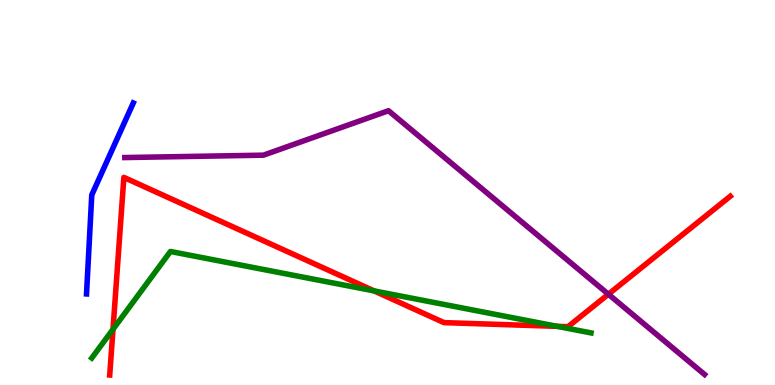[{'lines': ['blue', 'red'], 'intersections': []}, {'lines': ['green', 'red'], 'intersections': [{'x': 1.46, 'y': 1.45}, {'x': 4.83, 'y': 2.44}, {'x': 7.19, 'y': 1.52}]}, {'lines': ['purple', 'red'], 'intersections': [{'x': 7.85, 'y': 2.36}]}, {'lines': ['blue', 'green'], 'intersections': []}, {'lines': ['blue', 'purple'], 'intersections': []}, {'lines': ['green', 'purple'], 'intersections': []}]